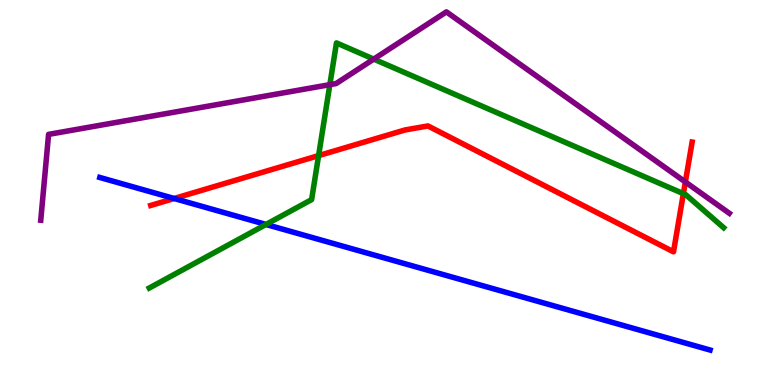[{'lines': ['blue', 'red'], 'intersections': [{'x': 2.25, 'y': 4.84}]}, {'lines': ['green', 'red'], 'intersections': [{'x': 4.11, 'y': 5.96}, {'x': 8.82, 'y': 4.97}]}, {'lines': ['purple', 'red'], 'intersections': [{'x': 8.84, 'y': 5.27}]}, {'lines': ['blue', 'green'], 'intersections': [{'x': 3.43, 'y': 4.17}]}, {'lines': ['blue', 'purple'], 'intersections': []}, {'lines': ['green', 'purple'], 'intersections': [{'x': 4.26, 'y': 7.8}, {'x': 4.82, 'y': 8.46}]}]